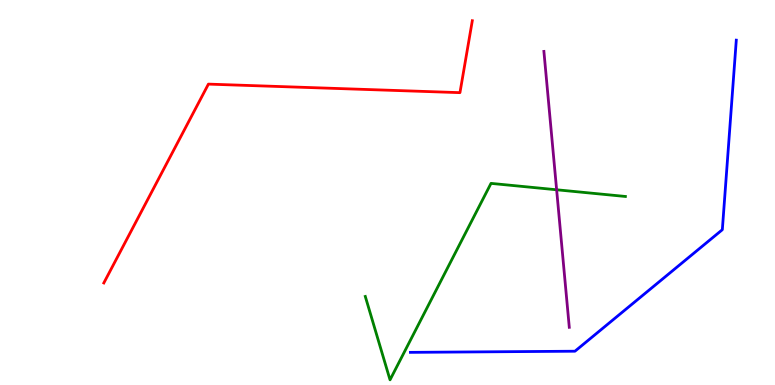[{'lines': ['blue', 'red'], 'intersections': []}, {'lines': ['green', 'red'], 'intersections': []}, {'lines': ['purple', 'red'], 'intersections': []}, {'lines': ['blue', 'green'], 'intersections': []}, {'lines': ['blue', 'purple'], 'intersections': []}, {'lines': ['green', 'purple'], 'intersections': [{'x': 7.18, 'y': 5.07}]}]